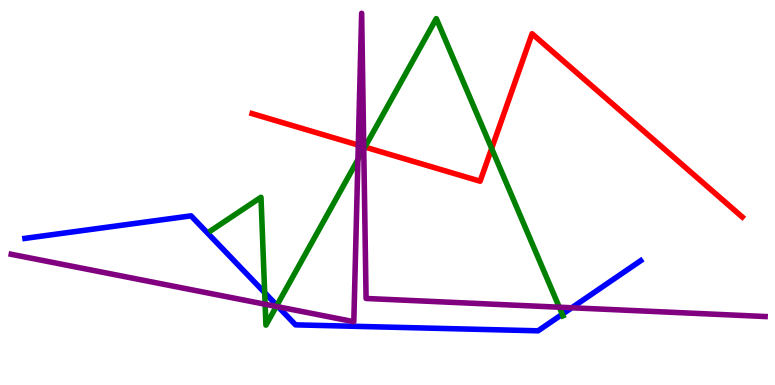[{'lines': ['blue', 'red'], 'intersections': []}, {'lines': ['green', 'red'], 'intersections': [{'x': 4.71, 'y': 6.18}, {'x': 6.34, 'y': 6.14}]}, {'lines': ['purple', 'red'], 'intersections': [{'x': 4.62, 'y': 6.23}, {'x': 4.69, 'y': 6.19}]}, {'lines': ['blue', 'green'], 'intersections': [{'x': 3.42, 'y': 2.4}, {'x': 3.57, 'y': 2.07}, {'x': 7.26, 'y': 1.84}]}, {'lines': ['blue', 'purple'], 'intersections': [{'x': 3.59, 'y': 2.03}, {'x': 7.38, 'y': 2.01}]}, {'lines': ['green', 'purple'], 'intersections': [{'x': 3.42, 'y': 2.1}, {'x': 3.57, 'y': 2.04}, {'x': 4.62, 'y': 5.85}, {'x': 4.69, 'y': 6.13}, {'x': 7.22, 'y': 2.02}]}]